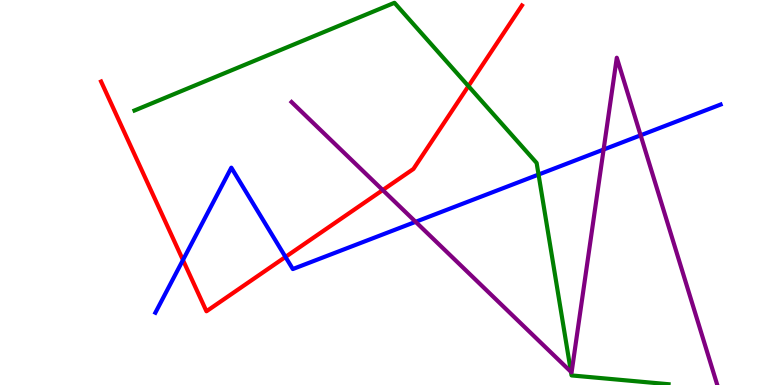[{'lines': ['blue', 'red'], 'intersections': [{'x': 2.36, 'y': 3.25}, {'x': 3.68, 'y': 3.33}]}, {'lines': ['green', 'red'], 'intersections': [{'x': 6.04, 'y': 7.76}]}, {'lines': ['purple', 'red'], 'intersections': [{'x': 4.94, 'y': 5.06}]}, {'lines': ['blue', 'green'], 'intersections': [{'x': 6.95, 'y': 5.47}]}, {'lines': ['blue', 'purple'], 'intersections': [{'x': 5.36, 'y': 4.24}, {'x': 7.79, 'y': 6.12}, {'x': 8.27, 'y': 6.49}]}, {'lines': ['green', 'purple'], 'intersections': [{'x': 7.37, 'y': 0.343}]}]